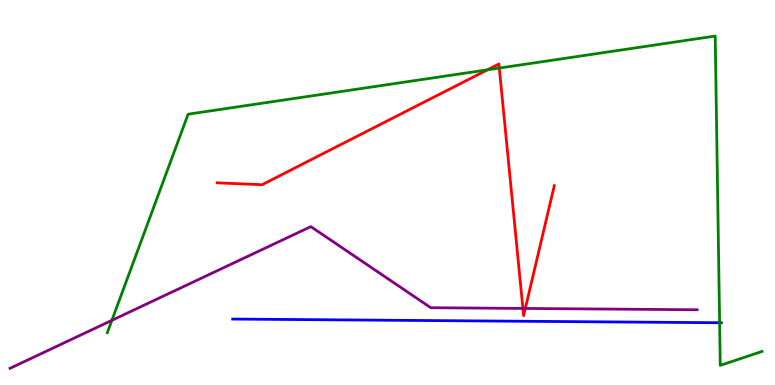[{'lines': ['blue', 'red'], 'intersections': []}, {'lines': ['green', 'red'], 'intersections': [{'x': 6.29, 'y': 8.19}, {'x': 6.44, 'y': 8.23}]}, {'lines': ['purple', 'red'], 'intersections': [{'x': 6.75, 'y': 1.99}, {'x': 6.78, 'y': 1.99}]}, {'lines': ['blue', 'green'], 'intersections': [{'x': 9.29, 'y': 1.62}]}, {'lines': ['blue', 'purple'], 'intersections': []}, {'lines': ['green', 'purple'], 'intersections': [{'x': 1.44, 'y': 1.68}]}]